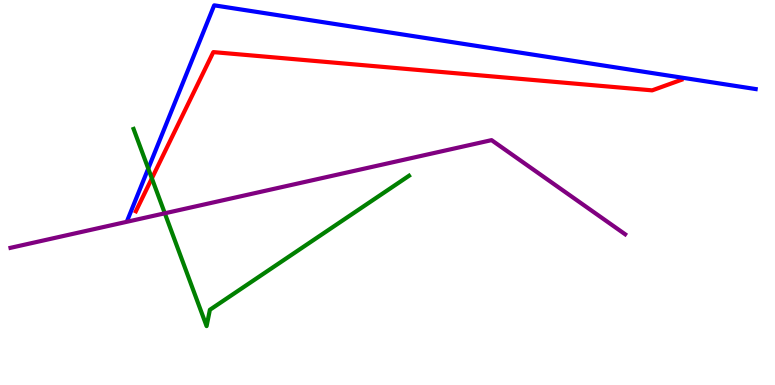[{'lines': ['blue', 'red'], 'intersections': []}, {'lines': ['green', 'red'], 'intersections': [{'x': 1.96, 'y': 5.37}]}, {'lines': ['purple', 'red'], 'intersections': []}, {'lines': ['blue', 'green'], 'intersections': [{'x': 1.91, 'y': 5.62}]}, {'lines': ['blue', 'purple'], 'intersections': []}, {'lines': ['green', 'purple'], 'intersections': [{'x': 2.13, 'y': 4.46}]}]